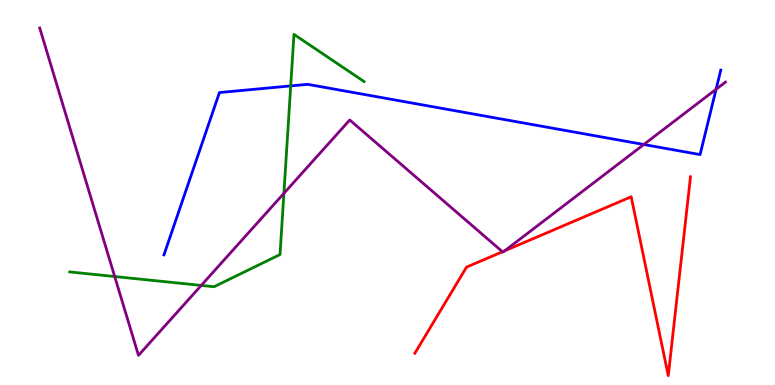[{'lines': ['blue', 'red'], 'intersections': []}, {'lines': ['green', 'red'], 'intersections': []}, {'lines': ['purple', 'red'], 'intersections': [{'x': 6.48, 'y': 3.46}, {'x': 6.51, 'y': 3.49}]}, {'lines': ['blue', 'green'], 'intersections': [{'x': 3.75, 'y': 7.77}]}, {'lines': ['blue', 'purple'], 'intersections': [{'x': 8.31, 'y': 6.25}, {'x': 9.24, 'y': 7.68}]}, {'lines': ['green', 'purple'], 'intersections': [{'x': 1.48, 'y': 2.82}, {'x': 2.6, 'y': 2.59}, {'x': 3.66, 'y': 4.98}]}]